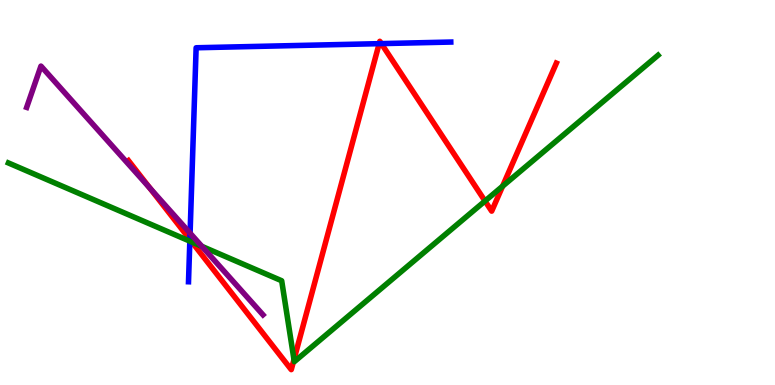[{'lines': ['blue', 'red'], 'intersections': [{'x': 2.45, 'y': 3.78}, {'x': 4.89, 'y': 8.87}, {'x': 4.92, 'y': 8.87}]}, {'lines': ['green', 'red'], 'intersections': [{'x': 2.48, 'y': 3.71}, {'x': 3.79, 'y': 0.66}, {'x': 6.26, 'y': 4.78}, {'x': 6.49, 'y': 5.16}]}, {'lines': ['purple', 'red'], 'intersections': [{'x': 1.94, 'y': 5.11}]}, {'lines': ['blue', 'green'], 'intersections': [{'x': 2.45, 'y': 3.74}]}, {'lines': ['blue', 'purple'], 'intersections': [{'x': 2.45, 'y': 3.94}]}, {'lines': ['green', 'purple'], 'intersections': [{'x': 2.6, 'y': 3.6}]}]